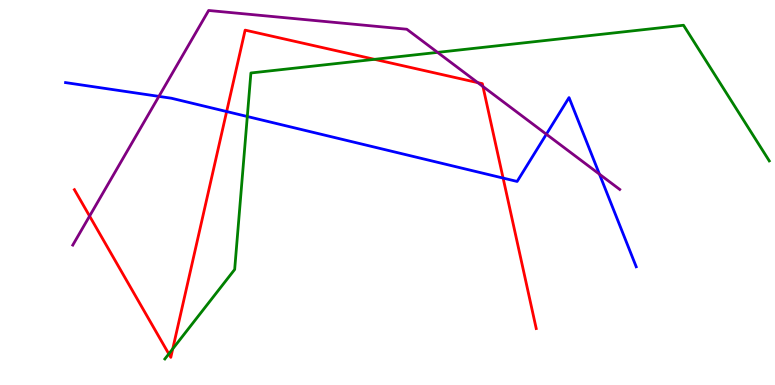[{'lines': ['blue', 'red'], 'intersections': [{'x': 2.92, 'y': 7.1}, {'x': 6.49, 'y': 5.37}]}, {'lines': ['green', 'red'], 'intersections': [{'x': 2.18, 'y': 0.808}, {'x': 2.23, 'y': 0.939}, {'x': 4.83, 'y': 8.46}]}, {'lines': ['purple', 'red'], 'intersections': [{'x': 1.16, 'y': 4.39}, {'x': 6.16, 'y': 7.85}, {'x': 6.23, 'y': 7.75}]}, {'lines': ['blue', 'green'], 'intersections': [{'x': 3.19, 'y': 6.97}]}, {'lines': ['blue', 'purple'], 'intersections': [{'x': 2.05, 'y': 7.5}, {'x': 7.05, 'y': 6.51}, {'x': 7.73, 'y': 5.48}]}, {'lines': ['green', 'purple'], 'intersections': [{'x': 5.65, 'y': 8.64}]}]